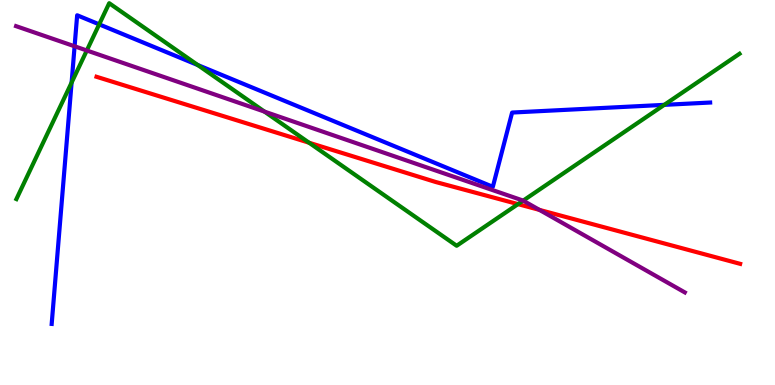[{'lines': ['blue', 'red'], 'intersections': []}, {'lines': ['green', 'red'], 'intersections': [{'x': 3.99, 'y': 6.29}, {'x': 6.68, 'y': 4.7}]}, {'lines': ['purple', 'red'], 'intersections': [{'x': 6.96, 'y': 4.55}]}, {'lines': ['blue', 'green'], 'intersections': [{'x': 0.924, 'y': 7.86}, {'x': 1.28, 'y': 9.37}, {'x': 2.55, 'y': 8.31}, {'x': 8.57, 'y': 7.28}]}, {'lines': ['blue', 'purple'], 'intersections': [{'x': 0.963, 'y': 8.8}]}, {'lines': ['green', 'purple'], 'intersections': [{'x': 1.12, 'y': 8.69}, {'x': 3.41, 'y': 7.1}, {'x': 6.75, 'y': 4.79}]}]